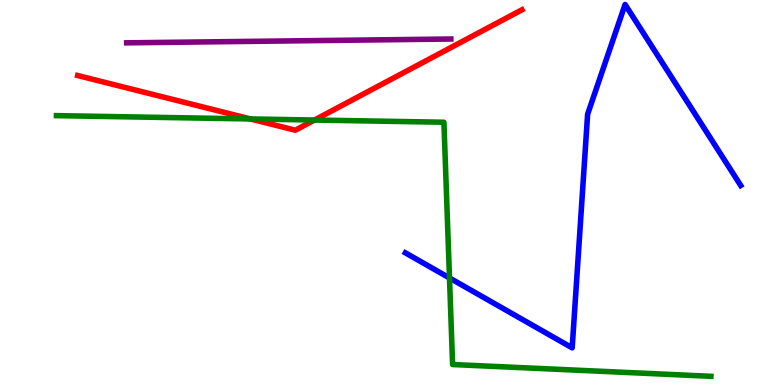[{'lines': ['blue', 'red'], 'intersections': []}, {'lines': ['green', 'red'], 'intersections': [{'x': 3.23, 'y': 6.91}, {'x': 4.06, 'y': 6.88}]}, {'lines': ['purple', 'red'], 'intersections': []}, {'lines': ['blue', 'green'], 'intersections': [{'x': 5.8, 'y': 2.78}]}, {'lines': ['blue', 'purple'], 'intersections': []}, {'lines': ['green', 'purple'], 'intersections': []}]